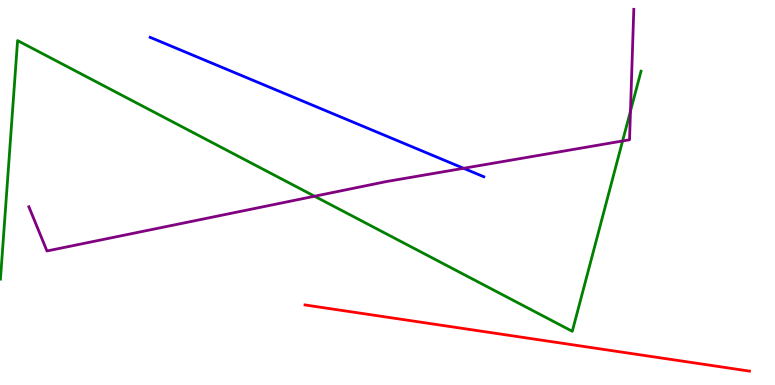[{'lines': ['blue', 'red'], 'intersections': []}, {'lines': ['green', 'red'], 'intersections': []}, {'lines': ['purple', 'red'], 'intersections': []}, {'lines': ['blue', 'green'], 'intersections': []}, {'lines': ['blue', 'purple'], 'intersections': [{'x': 5.98, 'y': 5.63}]}, {'lines': ['green', 'purple'], 'intersections': [{'x': 4.06, 'y': 4.9}, {'x': 8.03, 'y': 6.34}, {'x': 8.14, 'y': 7.11}]}]